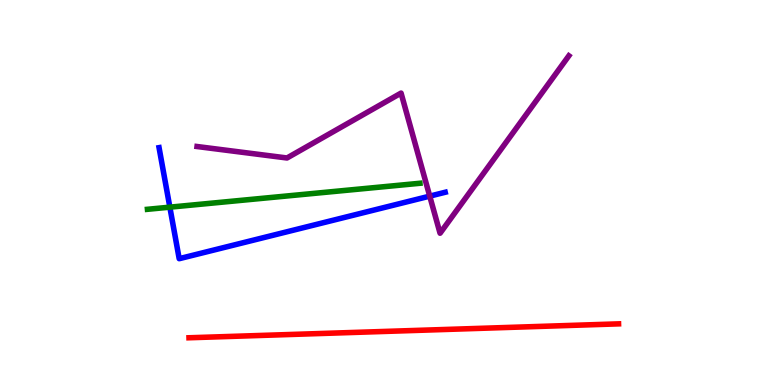[{'lines': ['blue', 'red'], 'intersections': []}, {'lines': ['green', 'red'], 'intersections': []}, {'lines': ['purple', 'red'], 'intersections': []}, {'lines': ['blue', 'green'], 'intersections': [{'x': 2.19, 'y': 4.62}]}, {'lines': ['blue', 'purple'], 'intersections': [{'x': 5.54, 'y': 4.91}]}, {'lines': ['green', 'purple'], 'intersections': []}]